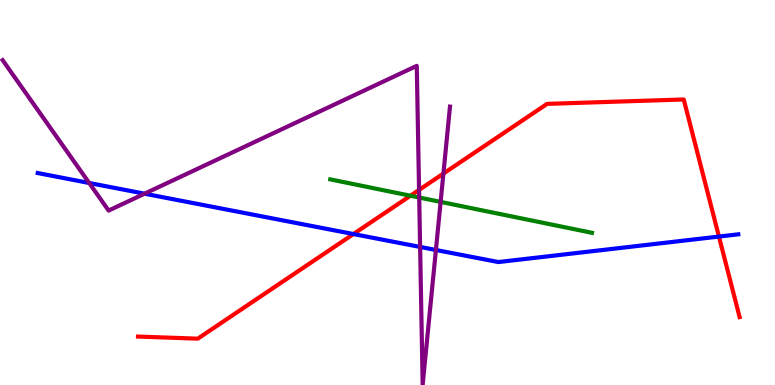[{'lines': ['blue', 'red'], 'intersections': [{'x': 4.56, 'y': 3.92}, {'x': 9.28, 'y': 3.86}]}, {'lines': ['green', 'red'], 'intersections': [{'x': 5.3, 'y': 4.92}]}, {'lines': ['purple', 'red'], 'intersections': [{'x': 5.41, 'y': 5.07}, {'x': 5.72, 'y': 5.49}]}, {'lines': ['blue', 'green'], 'intersections': []}, {'lines': ['blue', 'purple'], 'intersections': [{'x': 1.15, 'y': 5.25}, {'x': 1.87, 'y': 4.97}, {'x': 5.42, 'y': 3.59}, {'x': 5.62, 'y': 3.51}]}, {'lines': ['green', 'purple'], 'intersections': [{'x': 5.41, 'y': 4.87}, {'x': 5.69, 'y': 4.76}]}]